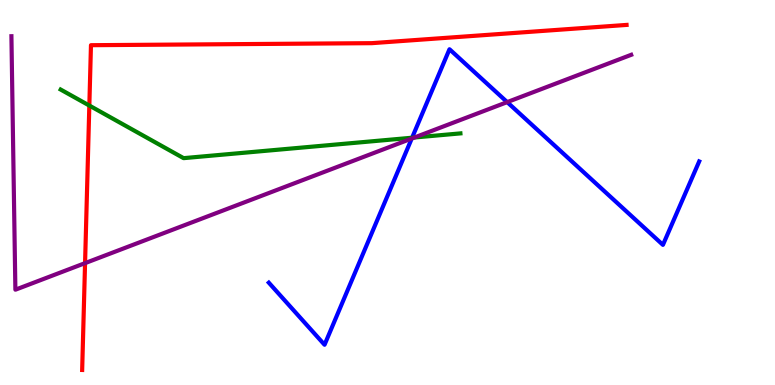[{'lines': ['blue', 'red'], 'intersections': []}, {'lines': ['green', 'red'], 'intersections': [{'x': 1.15, 'y': 7.26}]}, {'lines': ['purple', 'red'], 'intersections': [{'x': 1.1, 'y': 3.17}]}, {'lines': ['blue', 'green'], 'intersections': [{'x': 5.32, 'y': 6.42}]}, {'lines': ['blue', 'purple'], 'intersections': [{'x': 5.31, 'y': 6.4}, {'x': 6.54, 'y': 7.35}]}, {'lines': ['green', 'purple'], 'intersections': [{'x': 5.35, 'y': 6.43}]}]